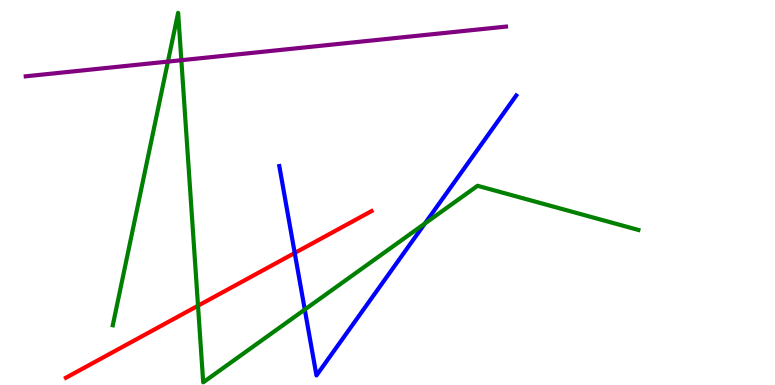[{'lines': ['blue', 'red'], 'intersections': [{'x': 3.8, 'y': 3.43}]}, {'lines': ['green', 'red'], 'intersections': [{'x': 2.55, 'y': 2.06}]}, {'lines': ['purple', 'red'], 'intersections': []}, {'lines': ['blue', 'green'], 'intersections': [{'x': 3.93, 'y': 1.96}, {'x': 5.48, 'y': 4.19}]}, {'lines': ['blue', 'purple'], 'intersections': []}, {'lines': ['green', 'purple'], 'intersections': [{'x': 2.17, 'y': 8.4}, {'x': 2.34, 'y': 8.44}]}]